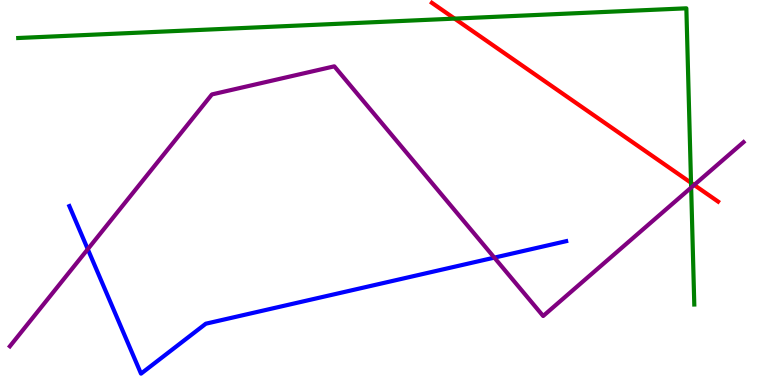[{'lines': ['blue', 'red'], 'intersections': []}, {'lines': ['green', 'red'], 'intersections': [{'x': 5.87, 'y': 9.52}, {'x': 8.92, 'y': 5.25}]}, {'lines': ['purple', 'red'], 'intersections': [{'x': 8.96, 'y': 5.2}]}, {'lines': ['blue', 'green'], 'intersections': []}, {'lines': ['blue', 'purple'], 'intersections': [{'x': 1.13, 'y': 3.53}, {'x': 6.38, 'y': 3.31}]}, {'lines': ['green', 'purple'], 'intersections': [{'x': 8.92, 'y': 5.13}]}]